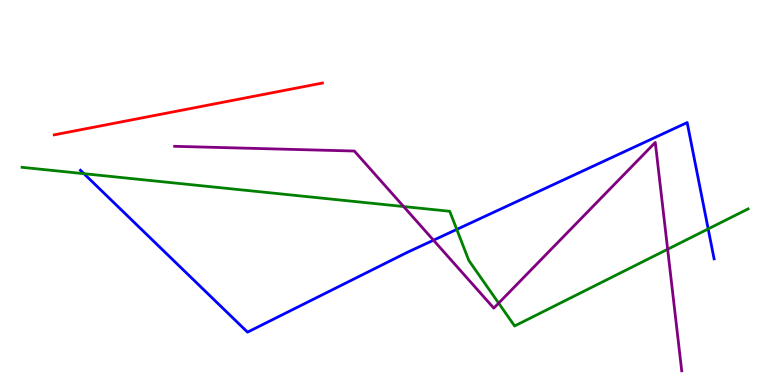[{'lines': ['blue', 'red'], 'intersections': []}, {'lines': ['green', 'red'], 'intersections': []}, {'lines': ['purple', 'red'], 'intersections': []}, {'lines': ['blue', 'green'], 'intersections': [{'x': 1.08, 'y': 5.49}, {'x': 5.89, 'y': 4.04}, {'x': 9.14, 'y': 4.05}]}, {'lines': ['blue', 'purple'], 'intersections': [{'x': 5.59, 'y': 3.76}]}, {'lines': ['green', 'purple'], 'intersections': [{'x': 5.21, 'y': 4.64}, {'x': 6.43, 'y': 2.13}, {'x': 8.61, 'y': 3.53}]}]